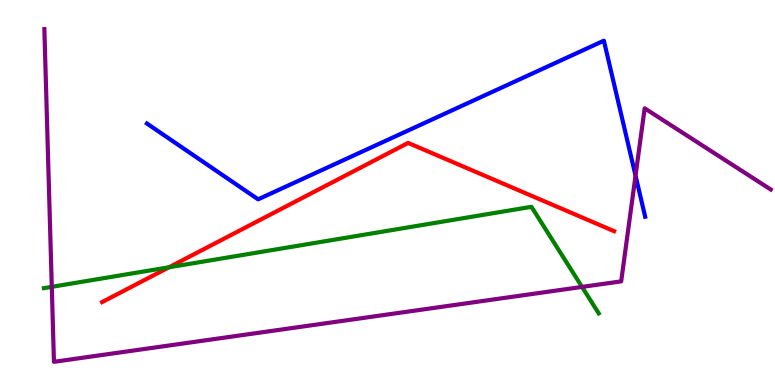[{'lines': ['blue', 'red'], 'intersections': []}, {'lines': ['green', 'red'], 'intersections': [{'x': 2.18, 'y': 3.06}]}, {'lines': ['purple', 'red'], 'intersections': []}, {'lines': ['blue', 'green'], 'intersections': []}, {'lines': ['blue', 'purple'], 'intersections': [{'x': 8.2, 'y': 5.44}]}, {'lines': ['green', 'purple'], 'intersections': [{'x': 0.668, 'y': 2.55}, {'x': 7.51, 'y': 2.55}]}]